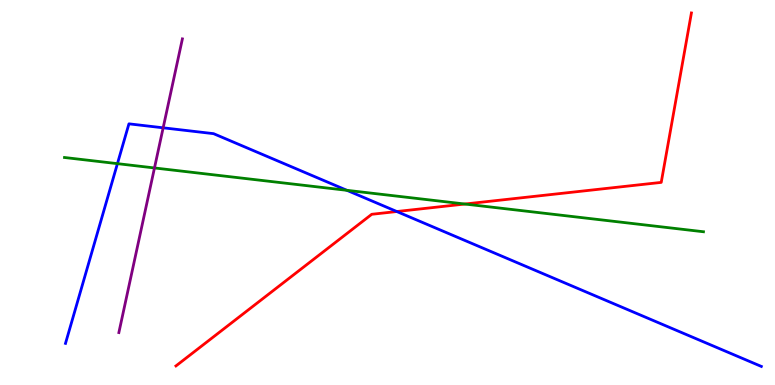[{'lines': ['blue', 'red'], 'intersections': [{'x': 5.12, 'y': 4.51}]}, {'lines': ['green', 'red'], 'intersections': [{'x': 6.0, 'y': 4.7}]}, {'lines': ['purple', 'red'], 'intersections': []}, {'lines': ['blue', 'green'], 'intersections': [{'x': 1.52, 'y': 5.75}, {'x': 4.48, 'y': 5.06}]}, {'lines': ['blue', 'purple'], 'intersections': [{'x': 2.11, 'y': 6.68}]}, {'lines': ['green', 'purple'], 'intersections': [{'x': 1.99, 'y': 5.64}]}]